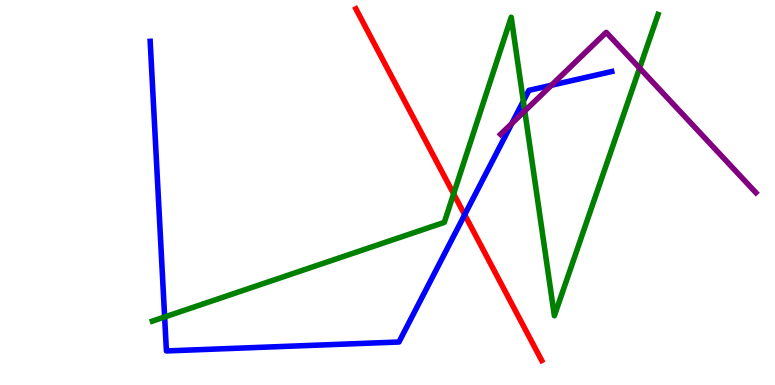[{'lines': ['blue', 'red'], 'intersections': [{'x': 6.0, 'y': 4.42}]}, {'lines': ['green', 'red'], 'intersections': [{'x': 5.85, 'y': 4.97}]}, {'lines': ['purple', 'red'], 'intersections': []}, {'lines': ['blue', 'green'], 'intersections': [{'x': 2.12, 'y': 1.77}, {'x': 6.75, 'y': 7.37}]}, {'lines': ['blue', 'purple'], 'intersections': [{'x': 6.6, 'y': 6.79}, {'x': 7.12, 'y': 7.79}]}, {'lines': ['green', 'purple'], 'intersections': [{'x': 6.77, 'y': 7.12}, {'x': 8.25, 'y': 8.23}]}]